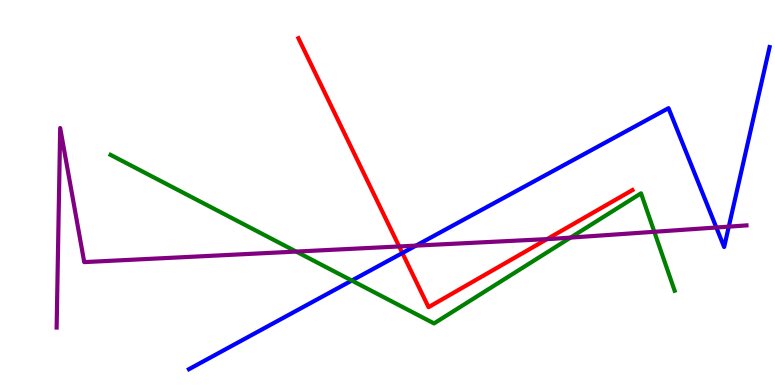[{'lines': ['blue', 'red'], 'intersections': [{'x': 5.19, 'y': 3.43}]}, {'lines': ['green', 'red'], 'intersections': []}, {'lines': ['purple', 'red'], 'intersections': [{'x': 5.15, 'y': 3.6}, {'x': 7.06, 'y': 3.79}]}, {'lines': ['blue', 'green'], 'intersections': [{'x': 4.54, 'y': 2.71}]}, {'lines': ['blue', 'purple'], 'intersections': [{'x': 5.37, 'y': 3.62}, {'x': 9.24, 'y': 4.09}, {'x': 9.4, 'y': 4.11}]}, {'lines': ['green', 'purple'], 'intersections': [{'x': 3.82, 'y': 3.47}, {'x': 7.36, 'y': 3.83}, {'x': 8.44, 'y': 3.98}]}]